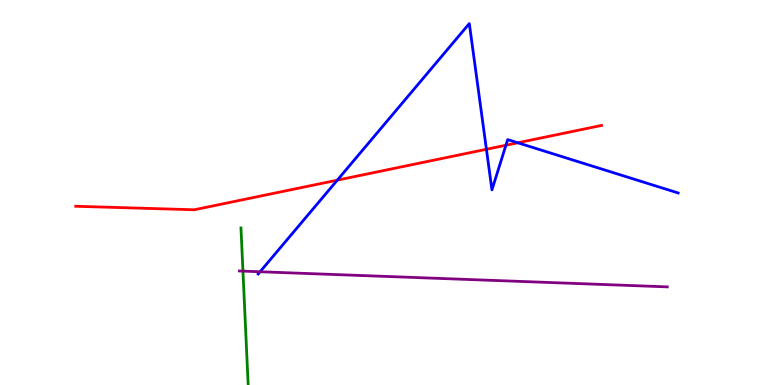[{'lines': ['blue', 'red'], 'intersections': [{'x': 4.35, 'y': 5.32}, {'x': 6.28, 'y': 6.12}, {'x': 6.53, 'y': 6.23}, {'x': 6.68, 'y': 6.29}]}, {'lines': ['green', 'red'], 'intersections': []}, {'lines': ['purple', 'red'], 'intersections': []}, {'lines': ['blue', 'green'], 'intersections': []}, {'lines': ['blue', 'purple'], 'intersections': [{'x': 3.36, 'y': 2.94}]}, {'lines': ['green', 'purple'], 'intersections': [{'x': 3.13, 'y': 2.96}]}]